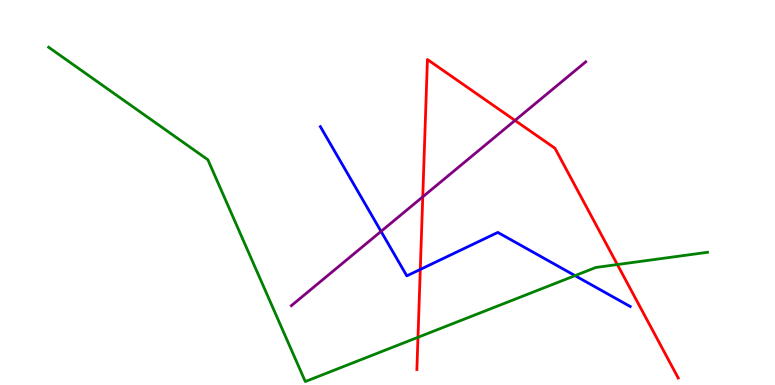[{'lines': ['blue', 'red'], 'intersections': [{'x': 5.42, 'y': 3.0}]}, {'lines': ['green', 'red'], 'intersections': [{'x': 5.39, 'y': 1.24}, {'x': 7.97, 'y': 3.13}]}, {'lines': ['purple', 'red'], 'intersections': [{'x': 5.45, 'y': 4.89}, {'x': 6.65, 'y': 6.87}]}, {'lines': ['blue', 'green'], 'intersections': [{'x': 7.42, 'y': 2.84}]}, {'lines': ['blue', 'purple'], 'intersections': [{'x': 4.92, 'y': 3.99}]}, {'lines': ['green', 'purple'], 'intersections': []}]